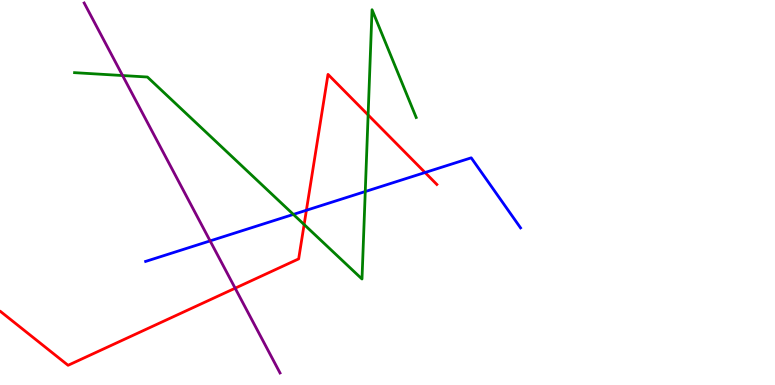[{'lines': ['blue', 'red'], 'intersections': [{'x': 3.95, 'y': 4.54}, {'x': 5.48, 'y': 5.52}]}, {'lines': ['green', 'red'], 'intersections': [{'x': 3.92, 'y': 4.17}, {'x': 4.75, 'y': 7.01}]}, {'lines': ['purple', 'red'], 'intersections': [{'x': 3.03, 'y': 2.51}]}, {'lines': ['blue', 'green'], 'intersections': [{'x': 3.79, 'y': 4.43}, {'x': 4.71, 'y': 5.02}]}, {'lines': ['blue', 'purple'], 'intersections': [{'x': 2.71, 'y': 3.74}]}, {'lines': ['green', 'purple'], 'intersections': [{'x': 1.58, 'y': 8.04}]}]